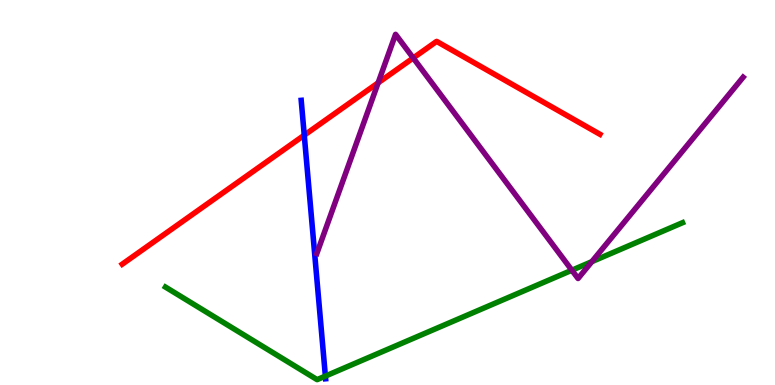[{'lines': ['blue', 'red'], 'intersections': [{'x': 3.93, 'y': 6.49}]}, {'lines': ['green', 'red'], 'intersections': []}, {'lines': ['purple', 'red'], 'intersections': [{'x': 4.88, 'y': 7.85}, {'x': 5.33, 'y': 8.49}]}, {'lines': ['blue', 'green'], 'intersections': [{'x': 4.2, 'y': 0.231}]}, {'lines': ['blue', 'purple'], 'intersections': []}, {'lines': ['green', 'purple'], 'intersections': [{'x': 7.38, 'y': 2.98}, {'x': 7.64, 'y': 3.2}]}]